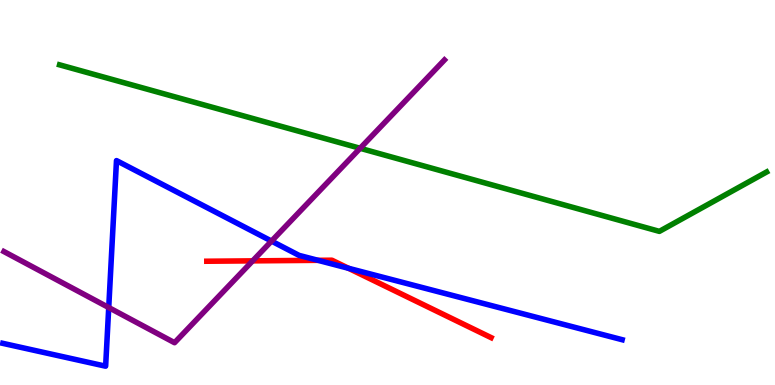[{'lines': ['blue', 'red'], 'intersections': [{'x': 4.1, 'y': 3.24}, {'x': 4.5, 'y': 3.03}]}, {'lines': ['green', 'red'], 'intersections': []}, {'lines': ['purple', 'red'], 'intersections': [{'x': 3.26, 'y': 3.22}]}, {'lines': ['blue', 'green'], 'intersections': []}, {'lines': ['blue', 'purple'], 'intersections': [{'x': 1.4, 'y': 2.01}, {'x': 3.5, 'y': 3.74}]}, {'lines': ['green', 'purple'], 'intersections': [{'x': 4.65, 'y': 6.15}]}]